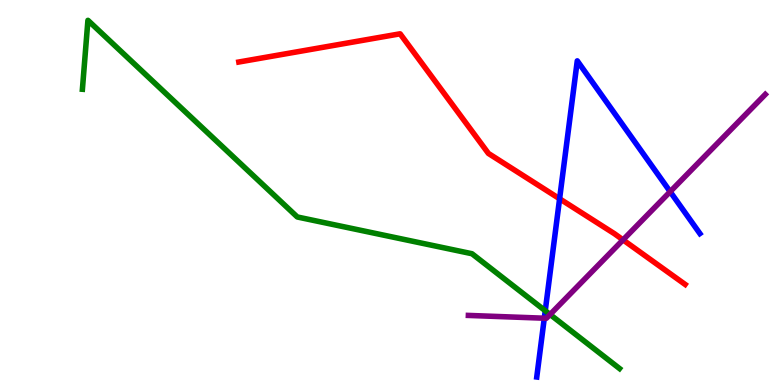[{'lines': ['blue', 'red'], 'intersections': [{'x': 7.22, 'y': 4.84}]}, {'lines': ['green', 'red'], 'intersections': []}, {'lines': ['purple', 'red'], 'intersections': [{'x': 8.04, 'y': 3.77}]}, {'lines': ['blue', 'green'], 'intersections': [{'x': 7.04, 'y': 1.93}]}, {'lines': ['blue', 'purple'], 'intersections': [{'x': 7.02, 'y': 1.73}, {'x': 8.65, 'y': 5.02}]}, {'lines': ['green', 'purple'], 'intersections': [{'x': 7.1, 'y': 1.83}]}]